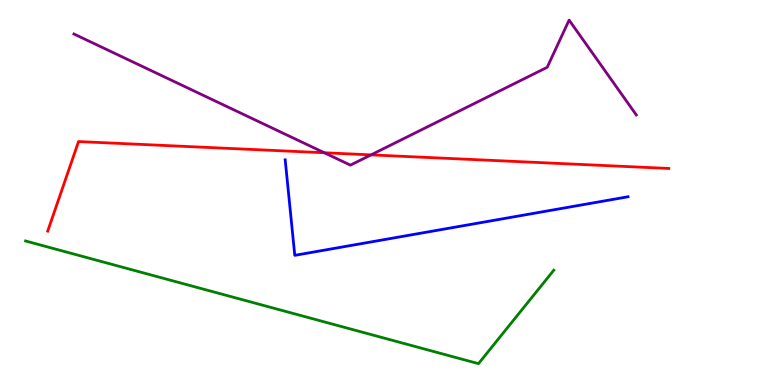[{'lines': ['blue', 'red'], 'intersections': []}, {'lines': ['green', 'red'], 'intersections': []}, {'lines': ['purple', 'red'], 'intersections': [{'x': 4.19, 'y': 6.03}, {'x': 4.79, 'y': 5.98}]}, {'lines': ['blue', 'green'], 'intersections': []}, {'lines': ['blue', 'purple'], 'intersections': []}, {'lines': ['green', 'purple'], 'intersections': []}]